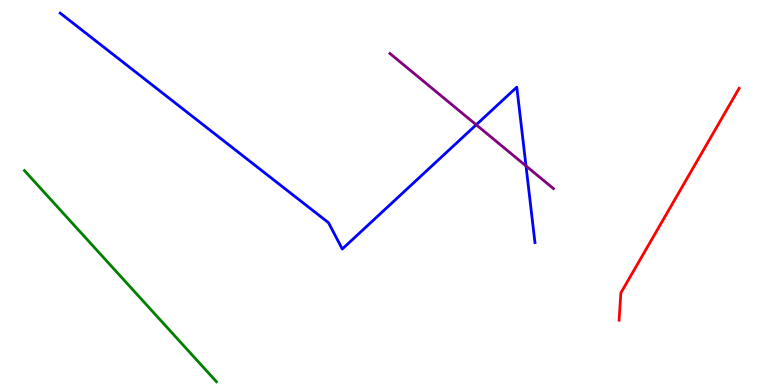[{'lines': ['blue', 'red'], 'intersections': []}, {'lines': ['green', 'red'], 'intersections': []}, {'lines': ['purple', 'red'], 'intersections': []}, {'lines': ['blue', 'green'], 'intersections': []}, {'lines': ['blue', 'purple'], 'intersections': [{'x': 6.14, 'y': 6.76}, {'x': 6.79, 'y': 5.69}]}, {'lines': ['green', 'purple'], 'intersections': []}]